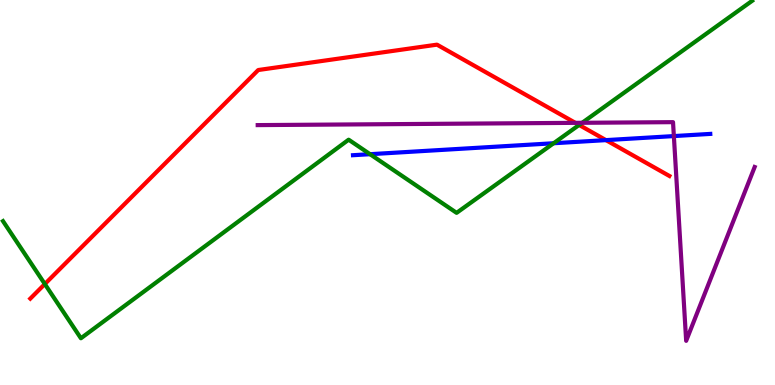[{'lines': ['blue', 'red'], 'intersections': [{'x': 7.82, 'y': 6.36}]}, {'lines': ['green', 'red'], 'intersections': [{'x': 0.579, 'y': 2.62}, {'x': 7.47, 'y': 6.75}]}, {'lines': ['purple', 'red'], 'intersections': [{'x': 7.42, 'y': 6.81}]}, {'lines': ['blue', 'green'], 'intersections': [{'x': 4.77, 'y': 5.99}, {'x': 7.14, 'y': 6.28}]}, {'lines': ['blue', 'purple'], 'intersections': [{'x': 8.69, 'y': 6.47}]}, {'lines': ['green', 'purple'], 'intersections': [{'x': 7.51, 'y': 6.81}]}]